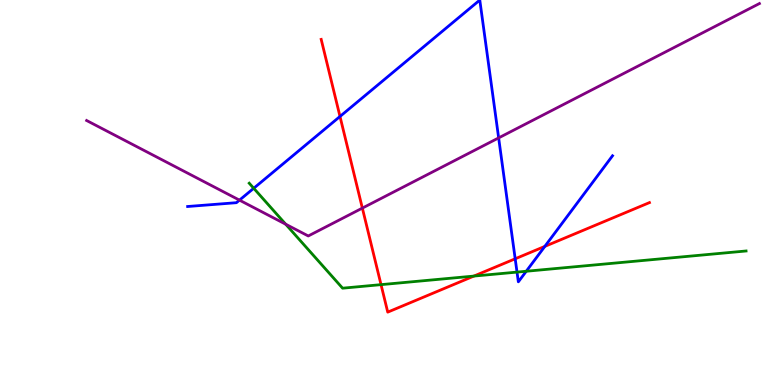[{'lines': ['blue', 'red'], 'intersections': [{'x': 4.39, 'y': 6.98}, {'x': 6.65, 'y': 3.28}, {'x': 7.03, 'y': 3.6}]}, {'lines': ['green', 'red'], 'intersections': [{'x': 4.92, 'y': 2.61}, {'x': 6.11, 'y': 2.83}]}, {'lines': ['purple', 'red'], 'intersections': [{'x': 4.68, 'y': 4.59}]}, {'lines': ['blue', 'green'], 'intersections': [{'x': 3.27, 'y': 5.11}, {'x': 6.67, 'y': 2.93}, {'x': 6.79, 'y': 2.95}]}, {'lines': ['blue', 'purple'], 'intersections': [{'x': 3.09, 'y': 4.8}, {'x': 6.43, 'y': 6.42}]}, {'lines': ['green', 'purple'], 'intersections': [{'x': 3.69, 'y': 4.18}]}]